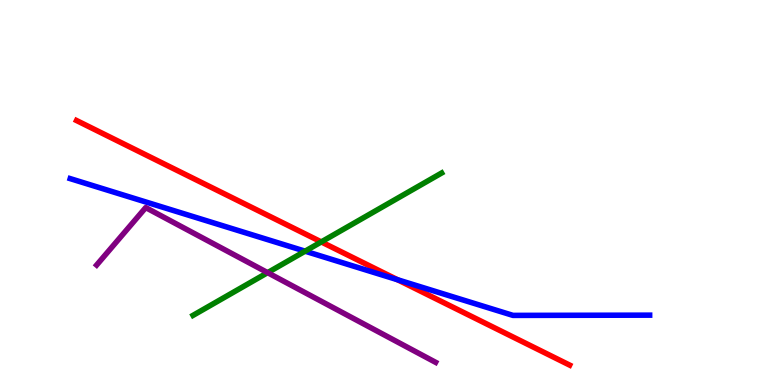[{'lines': ['blue', 'red'], 'intersections': [{'x': 5.13, 'y': 2.73}]}, {'lines': ['green', 'red'], 'intersections': [{'x': 4.15, 'y': 3.72}]}, {'lines': ['purple', 'red'], 'intersections': []}, {'lines': ['blue', 'green'], 'intersections': [{'x': 3.94, 'y': 3.48}]}, {'lines': ['blue', 'purple'], 'intersections': []}, {'lines': ['green', 'purple'], 'intersections': [{'x': 3.45, 'y': 2.92}]}]